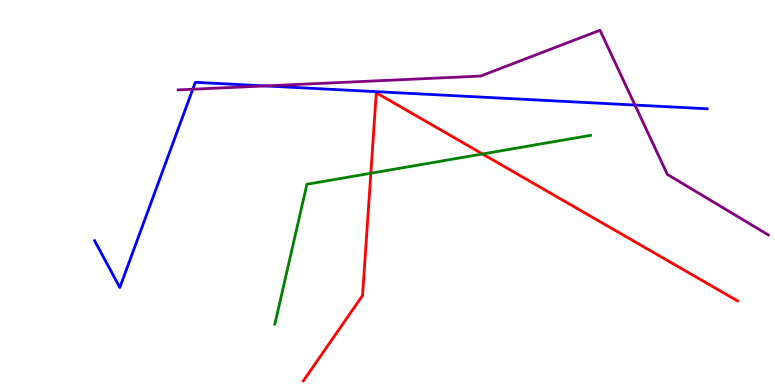[{'lines': ['blue', 'red'], 'intersections': []}, {'lines': ['green', 'red'], 'intersections': [{'x': 4.79, 'y': 5.5}, {'x': 6.23, 'y': 6.0}]}, {'lines': ['purple', 'red'], 'intersections': []}, {'lines': ['blue', 'green'], 'intersections': []}, {'lines': ['blue', 'purple'], 'intersections': [{'x': 2.49, 'y': 7.68}, {'x': 3.42, 'y': 7.77}, {'x': 8.19, 'y': 7.27}]}, {'lines': ['green', 'purple'], 'intersections': []}]